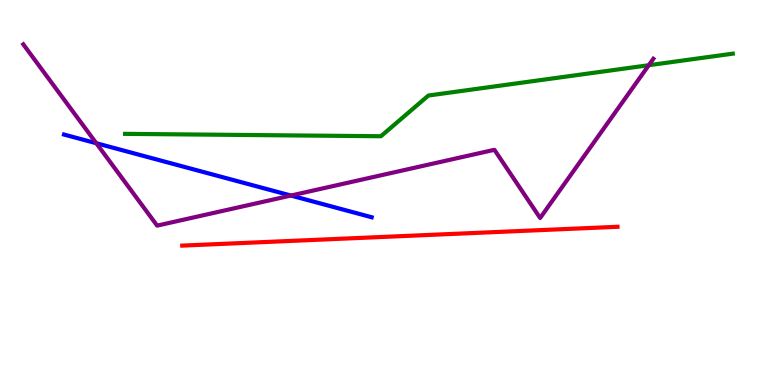[{'lines': ['blue', 'red'], 'intersections': []}, {'lines': ['green', 'red'], 'intersections': []}, {'lines': ['purple', 'red'], 'intersections': []}, {'lines': ['blue', 'green'], 'intersections': []}, {'lines': ['blue', 'purple'], 'intersections': [{'x': 1.24, 'y': 6.28}, {'x': 3.75, 'y': 4.92}]}, {'lines': ['green', 'purple'], 'intersections': [{'x': 8.37, 'y': 8.31}]}]